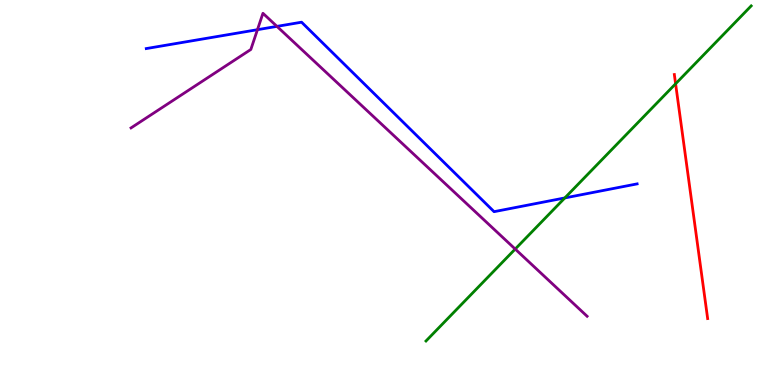[{'lines': ['blue', 'red'], 'intersections': []}, {'lines': ['green', 'red'], 'intersections': [{'x': 8.72, 'y': 7.82}]}, {'lines': ['purple', 'red'], 'intersections': []}, {'lines': ['blue', 'green'], 'intersections': [{'x': 7.29, 'y': 4.86}]}, {'lines': ['blue', 'purple'], 'intersections': [{'x': 3.32, 'y': 9.23}, {'x': 3.57, 'y': 9.31}]}, {'lines': ['green', 'purple'], 'intersections': [{'x': 6.65, 'y': 3.53}]}]